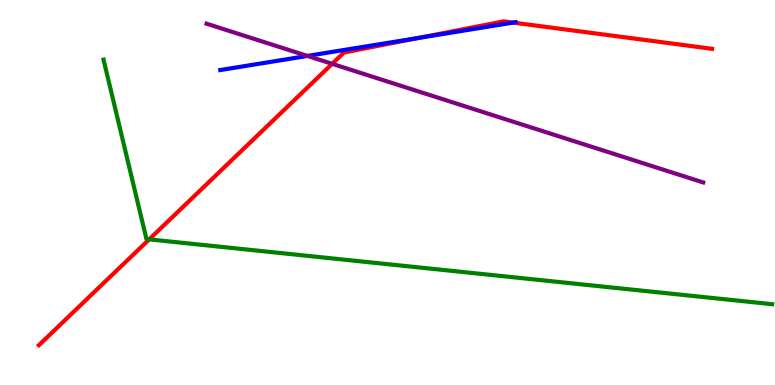[{'lines': ['blue', 'red'], 'intersections': [{'x': 5.41, 'y': 9.02}, {'x': 6.62, 'y': 9.41}]}, {'lines': ['green', 'red'], 'intersections': [{'x': 1.92, 'y': 3.78}]}, {'lines': ['purple', 'red'], 'intersections': [{'x': 4.29, 'y': 8.34}]}, {'lines': ['blue', 'green'], 'intersections': []}, {'lines': ['blue', 'purple'], 'intersections': [{'x': 3.97, 'y': 8.55}]}, {'lines': ['green', 'purple'], 'intersections': []}]